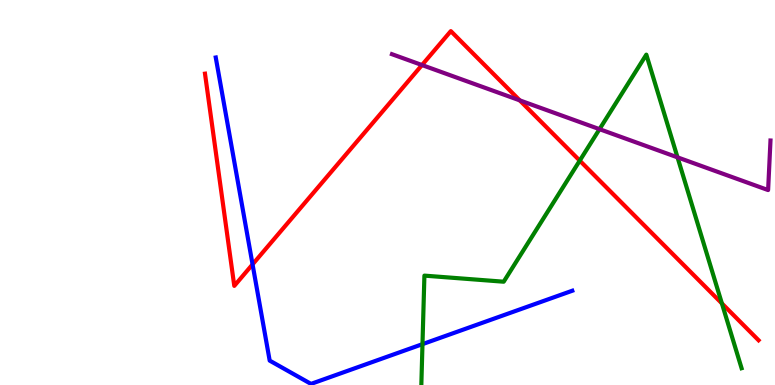[{'lines': ['blue', 'red'], 'intersections': [{'x': 3.26, 'y': 3.13}]}, {'lines': ['green', 'red'], 'intersections': [{'x': 7.48, 'y': 5.83}, {'x': 9.31, 'y': 2.12}]}, {'lines': ['purple', 'red'], 'intersections': [{'x': 5.45, 'y': 8.31}, {'x': 6.71, 'y': 7.39}]}, {'lines': ['blue', 'green'], 'intersections': [{'x': 5.45, 'y': 1.06}]}, {'lines': ['blue', 'purple'], 'intersections': []}, {'lines': ['green', 'purple'], 'intersections': [{'x': 7.74, 'y': 6.64}, {'x': 8.74, 'y': 5.91}]}]